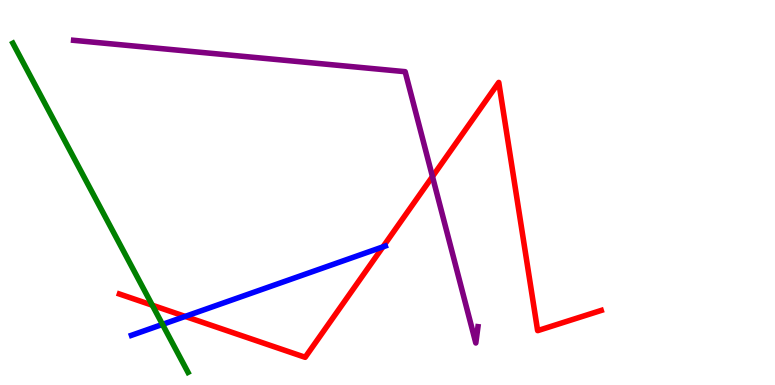[{'lines': ['blue', 'red'], 'intersections': [{'x': 2.39, 'y': 1.78}, {'x': 4.94, 'y': 3.59}]}, {'lines': ['green', 'red'], 'intersections': [{'x': 1.97, 'y': 2.07}]}, {'lines': ['purple', 'red'], 'intersections': [{'x': 5.58, 'y': 5.41}]}, {'lines': ['blue', 'green'], 'intersections': [{'x': 2.1, 'y': 1.57}]}, {'lines': ['blue', 'purple'], 'intersections': []}, {'lines': ['green', 'purple'], 'intersections': []}]